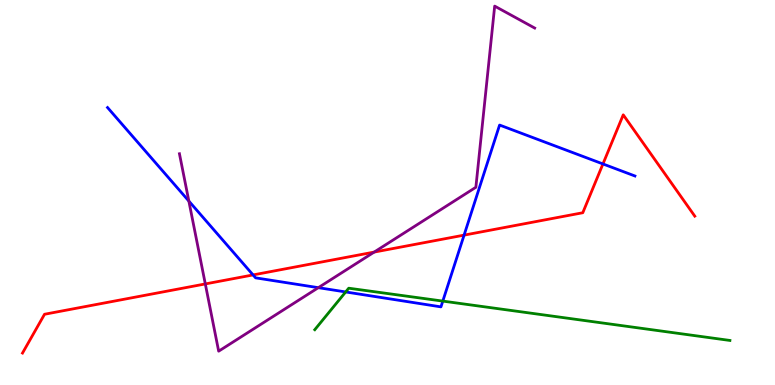[{'lines': ['blue', 'red'], 'intersections': [{'x': 3.27, 'y': 2.86}, {'x': 5.99, 'y': 3.89}, {'x': 7.78, 'y': 5.74}]}, {'lines': ['green', 'red'], 'intersections': []}, {'lines': ['purple', 'red'], 'intersections': [{'x': 2.65, 'y': 2.63}, {'x': 4.83, 'y': 3.45}]}, {'lines': ['blue', 'green'], 'intersections': [{'x': 4.46, 'y': 2.42}, {'x': 5.71, 'y': 2.18}]}, {'lines': ['blue', 'purple'], 'intersections': [{'x': 2.44, 'y': 4.78}, {'x': 4.11, 'y': 2.53}]}, {'lines': ['green', 'purple'], 'intersections': []}]